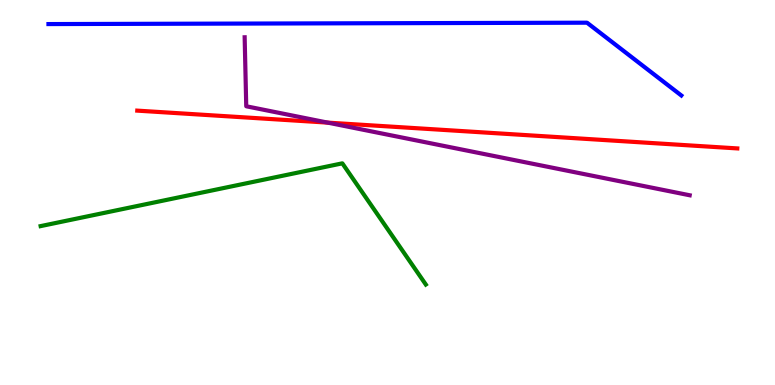[{'lines': ['blue', 'red'], 'intersections': []}, {'lines': ['green', 'red'], 'intersections': []}, {'lines': ['purple', 'red'], 'intersections': [{'x': 4.23, 'y': 6.81}]}, {'lines': ['blue', 'green'], 'intersections': []}, {'lines': ['blue', 'purple'], 'intersections': []}, {'lines': ['green', 'purple'], 'intersections': []}]